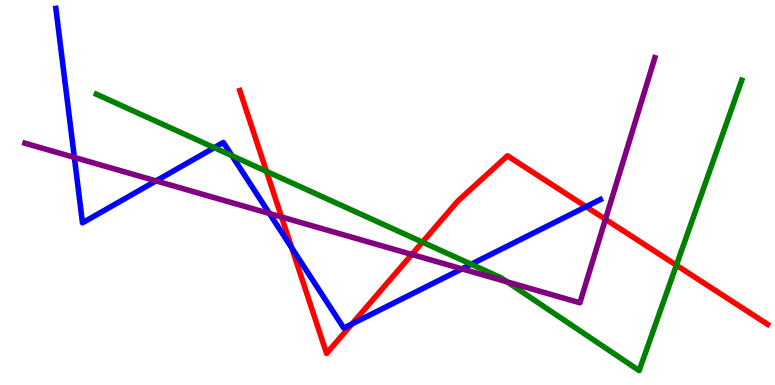[{'lines': ['blue', 'red'], 'intersections': [{'x': 3.76, 'y': 3.56}, {'x': 4.54, 'y': 1.59}, {'x': 7.56, 'y': 4.63}]}, {'lines': ['green', 'red'], 'intersections': [{'x': 3.44, 'y': 5.55}, {'x': 5.45, 'y': 3.71}, {'x': 8.73, 'y': 3.11}]}, {'lines': ['purple', 'red'], 'intersections': [{'x': 3.63, 'y': 4.36}, {'x': 5.31, 'y': 3.39}, {'x': 7.81, 'y': 4.3}]}, {'lines': ['blue', 'green'], 'intersections': [{'x': 2.76, 'y': 6.16}, {'x': 2.99, 'y': 5.96}, {'x': 6.08, 'y': 3.14}]}, {'lines': ['blue', 'purple'], 'intersections': [{'x': 0.959, 'y': 5.91}, {'x': 2.01, 'y': 5.3}, {'x': 3.48, 'y': 4.45}, {'x': 5.96, 'y': 3.02}]}, {'lines': ['green', 'purple'], 'intersections': [{'x': 6.54, 'y': 2.68}]}]